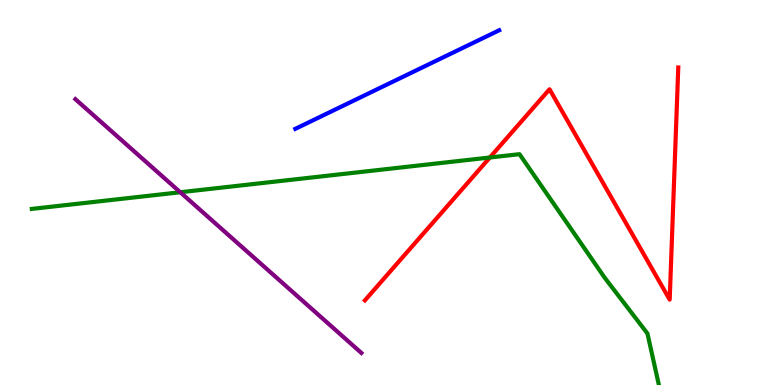[{'lines': ['blue', 'red'], 'intersections': []}, {'lines': ['green', 'red'], 'intersections': [{'x': 6.32, 'y': 5.91}]}, {'lines': ['purple', 'red'], 'intersections': []}, {'lines': ['blue', 'green'], 'intersections': []}, {'lines': ['blue', 'purple'], 'intersections': []}, {'lines': ['green', 'purple'], 'intersections': [{'x': 2.33, 'y': 5.01}]}]